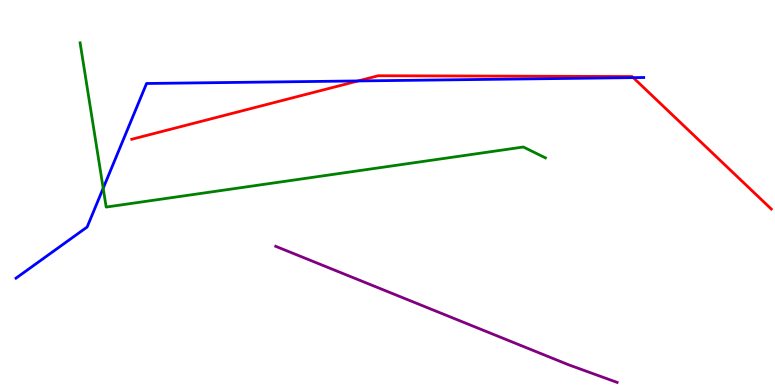[{'lines': ['blue', 'red'], 'intersections': [{'x': 4.62, 'y': 7.9}, {'x': 8.17, 'y': 7.98}]}, {'lines': ['green', 'red'], 'intersections': []}, {'lines': ['purple', 'red'], 'intersections': []}, {'lines': ['blue', 'green'], 'intersections': [{'x': 1.33, 'y': 5.11}]}, {'lines': ['blue', 'purple'], 'intersections': []}, {'lines': ['green', 'purple'], 'intersections': []}]